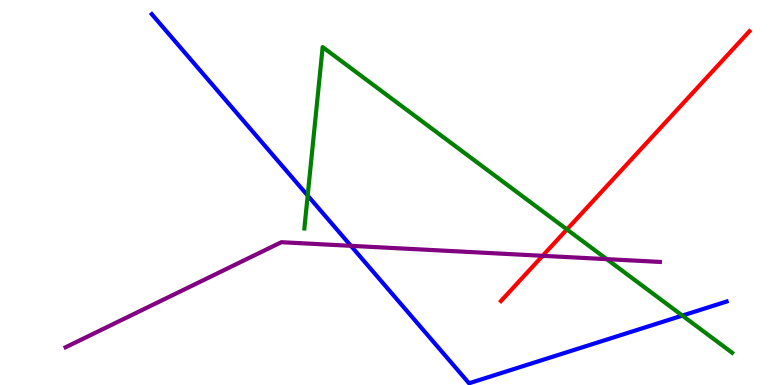[{'lines': ['blue', 'red'], 'intersections': []}, {'lines': ['green', 'red'], 'intersections': [{'x': 7.32, 'y': 4.04}]}, {'lines': ['purple', 'red'], 'intersections': [{'x': 7.0, 'y': 3.36}]}, {'lines': ['blue', 'green'], 'intersections': [{'x': 3.97, 'y': 4.92}, {'x': 8.8, 'y': 1.8}]}, {'lines': ['blue', 'purple'], 'intersections': [{'x': 4.53, 'y': 3.62}]}, {'lines': ['green', 'purple'], 'intersections': [{'x': 7.83, 'y': 3.27}]}]